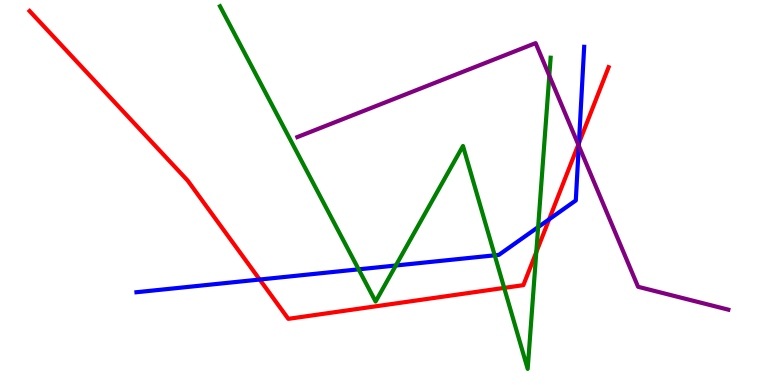[{'lines': ['blue', 'red'], 'intersections': [{'x': 3.35, 'y': 2.74}, {'x': 7.09, 'y': 4.3}, {'x': 7.47, 'y': 6.28}]}, {'lines': ['green', 'red'], 'intersections': [{'x': 6.51, 'y': 2.52}, {'x': 6.92, 'y': 3.45}]}, {'lines': ['purple', 'red'], 'intersections': [{'x': 7.46, 'y': 6.24}]}, {'lines': ['blue', 'green'], 'intersections': [{'x': 4.63, 'y': 3.0}, {'x': 5.11, 'y': 3.1}, {'x': 6.38, 'y': 3.37}, {'x': 6.94, 'y': 4.1}]}, {'lines': ['blue', 'purple'], 'intersections': [{'x': 7.47, 'y': 6.21}]}, {'lines': ['green', 'purple'], 'intersections': [{'x': 7.09, 'y': 8.03}]}]